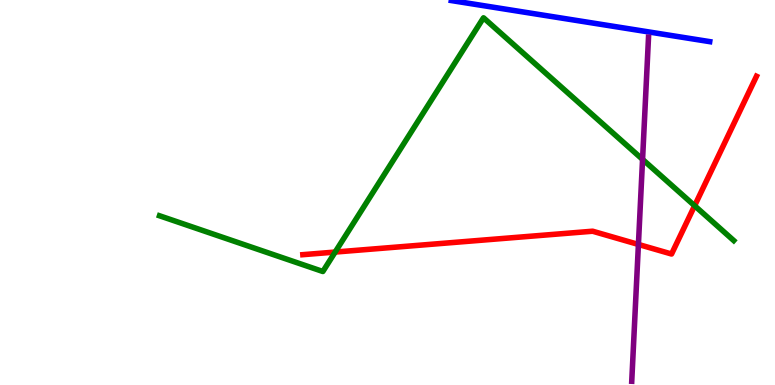[{'lines': ['blue', 'red'], 'intersections': []}, {'lines': ['green', 'red'], 'intersections': [{'x': 4.32, 'y': 3.45}, {'x': 8.96, 'y': 4.66}]}, {'lines': ['purple', 'red'], 'intersections': [{'x': 8.24, 'y': 3.65}]}, {'lines': ['blue', 'green'], 'intersections': []}, {'lines': ['blue', 'purple'], 'intersections': []}, {'lines': ['green', 'purple'], 'intersections': [{'x': 8.29, 'y': 5.86}]}]